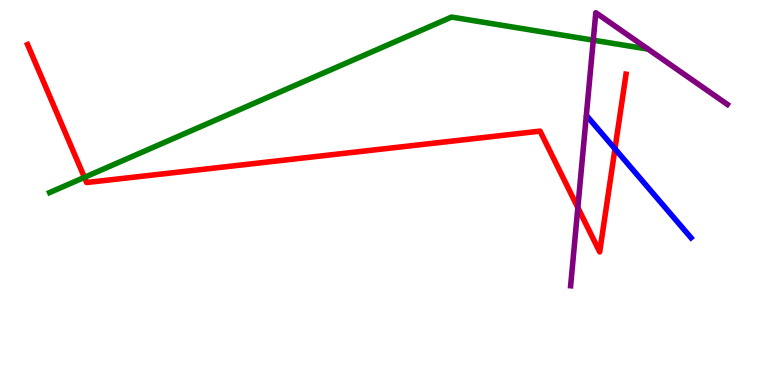[{'lines': ['blue', 'red'], 'intersections': [{'x': 7.94, 'y': 6.13}]}, {'lines': ['green', 'red'], 'intersections': [{'x': 1.09, 'y': 5.39}]}, {'lines': ['purple', 'red'], 'intersections': [{'x': 7.46, 'y': 4.61}]}, {'lines': ['blue', 'green'], 'intersections': []}, {'lines': ['blue', 'purple'], 'intersections': []}, {'lines': ['green', 'purple'], 'intersections': [{'x': 7.66, 'y': 8.96}]}]